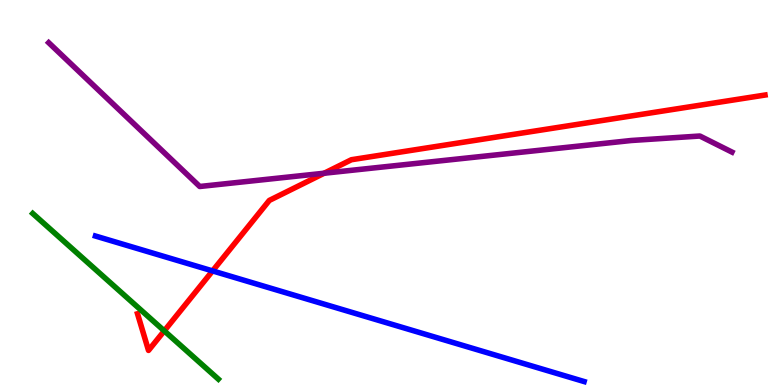[{'lines': ['blue', 'red'], 'intersections': [{'x': 2.74, 'y': 2.96}]}, {'lines': ['green', 'red'], 'intersections': [{'x': 2.12, 'y': 1.41}]}, {'lines': ['purple', 'red'], 'intersections': [{'x': 4.18, 'y': 5.5}]}, {'lines': ['blue', 'green'], 'intersections': []}, {'lines': ['blue', 'purple'], 'intersections': []}, {'lines': ['green', 'purple'], 'intersections': []}]